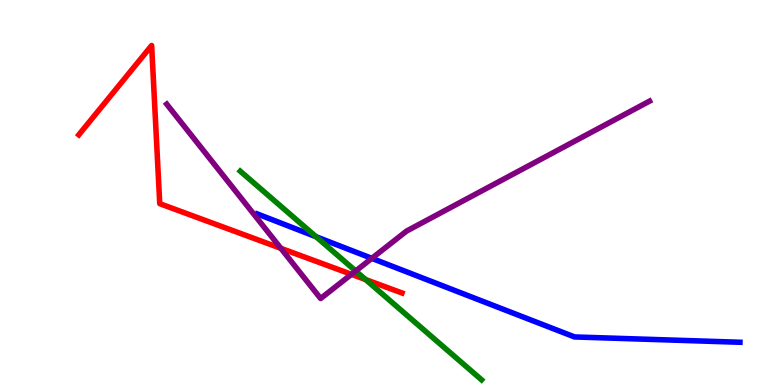[{'lines': ['blue', 'red'], 'intersections': []}, {'lines': ['green', 'red'], 'intersections': [{'x': 4.72, 'y': 2.74}]}, {'lines': ['purple', 'red'], 'intersections': [{'x': 3.62, 'y': 3.55}, {'x': 4.53, 'y': 2.87}]}, {'lines': ['blue', 'green'], 'intersections': [{'x': 4.08, 'y': 3.85}]}, {'lines': ['blue', 'purple'], 'intersections': [{'x': 4.8, 'y': 3.29}]}, {'lines': ['green', 'purple'], 'intersections': [{'x': 4.59, 'y': 2.96}]}]